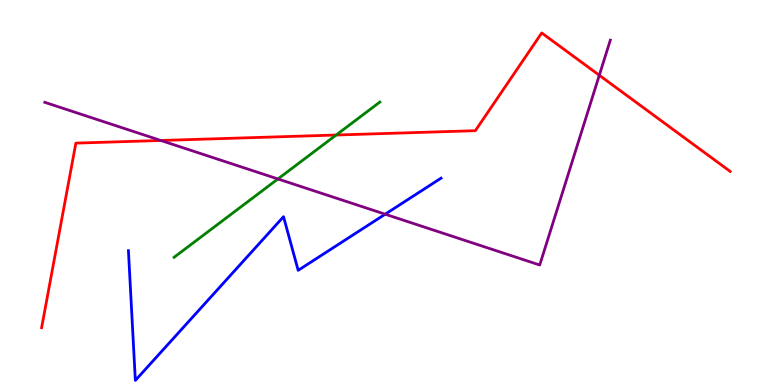[{'lines': ['blue', 'red'], 'intersections': []}, {'lines': ['green', 'red'], 'intersections': [{'x': 4.34, 'y': 6.49}]}, {'lines': ['purple', 'red'], 'intersections': [{'x': 2.08, 'y': 6.35}, {'x': 7.73, 'y': 8.05}]}, {'lines': ['blue', 'green'], 'intersections': []}, {'lines': ['blue', 'purple'], 'intersections': [{'x': 4.97, 'y': 4.44}]}, {'lines': ['green', 'purple'], 'intersections': [{'x': 3.59, 'y': 5.35}]}]